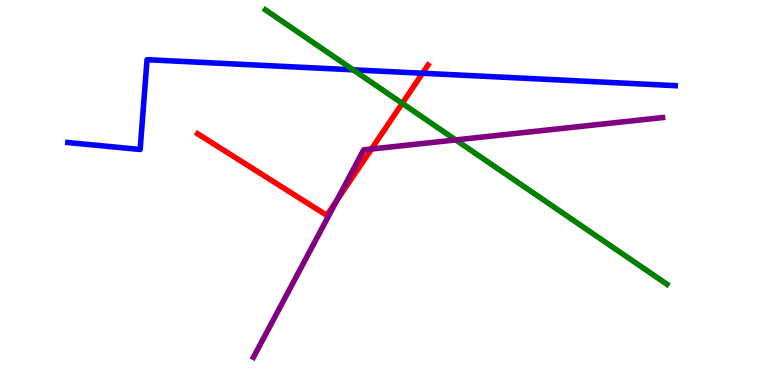[{'lines': ['blue', 'red'], 'intersections': [{'x': 5.45, 'y': 8.1}]}, {'lines': ['green', 'red'], 'intersections': [{'x': 5.19, 'y': 7.32}]}, {'lines': ['purple', 'red'], 'intersections': [{'x': 4.34, 'y': 4.79}, {'x': 4.79, 'y': 6.13}]}, {'lines': ['blue', 'green'], 'intersections': [{'x': 4.56, 'y': 8.19}]}, {'lines': ['blue', 'purple'], 'intersections': []}, {'lines': ['green', 'purple'], 'intersections': [{'x': 5.88, 'y': 6.37}]}]